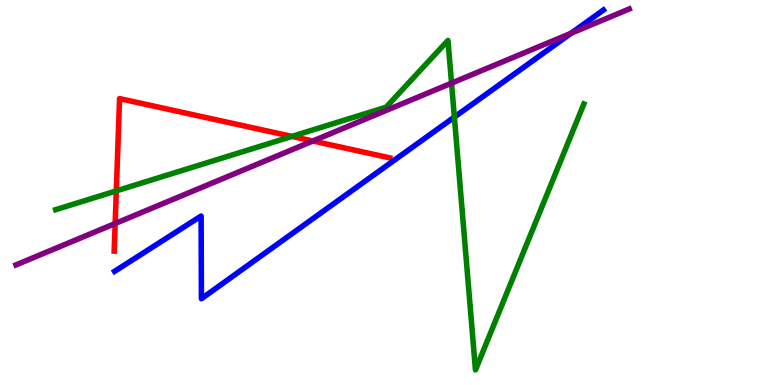[{'lines': ['blue', 'red'], 'intersections': []}, {'lines': ['green', 'red'], 'intersections': [{'x': 1.5, 'y': 5.04}, {'x': 3.77, 'y': 6.46}]}, {'lines': ['purple', 'red'], 'intersections': [{'x': 1.49, 'y': 4.19}, {'x': 4.04, 'y': 6.34}]}, {'lines': ['blue', 'green'], 'intersections': [{'x': 5.86, 'y': 6.96}]}, {'lines': ['blue', 'purple'], 'intersections': [{'x': 7.37, 'y': 9.14}]}, {'lines': ['green', 'purple'], 'intersections': [{'x': 5.83, 'y': 7.84}]}]